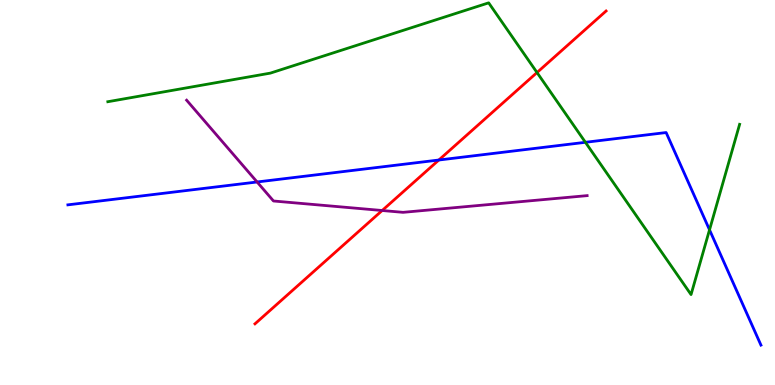[{'lines': ['blue', 'red'], 'intersections': [{'x': 5.66, 'y': 5.84}]}, {'lines': ['green', 'red'], 'intersections': [{'x': 6.93, 'y': 8.12}]}, {'lines': ['purple', 'red'], 'intersections': [{'x': 4.93, 'y': 4.53}]}, {'lines': ['blue', 'green'], 'intersections': [{'x': 7.55, 'y': 6.3}, {'x': 9.16, 'y': 4.03}]}, {'lines': ['blue', 'purple'], 'intersections': [{'x': 3.32, 'y': 5.27}]}, {'lines': ['green', 'purple'], 'intersections': []}]